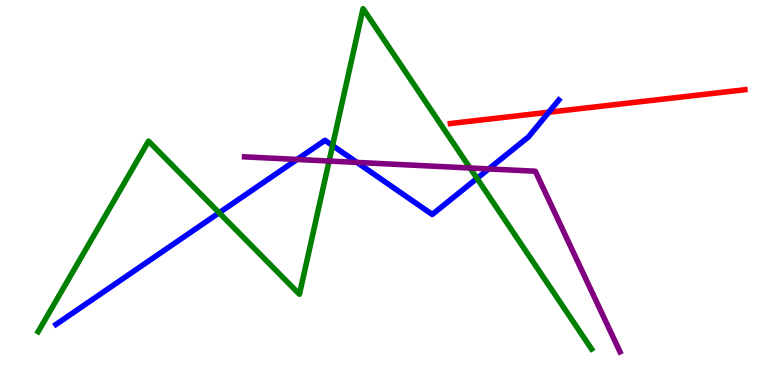[{'lines': ['blue', 'red'], 'intersections': [{'x': 7.08, 'y': 7.09}]}, {'lines': ['green', 'red'], 'intersections': []}, {'lines': ['purple', 'red'], 'intersections': []}, {'lines': ['blue', 'green'], 'intersections': [{'x': 2.83, 'y': 4.47}, {'x': 4.29, 'y': 6.22}, {'x': 6.15, 'y': 5.37}]}, {'lines': ['blue', 'purple'], 'intersections': [{'x': 3.83, 'y': 5.86}, {'x': 4.61, 'y': 5.78}, {'x': 6.31, 'y': 5.61}]}, {'lines': ['green', 'purple'], 'intersections': [{'x': 4.25, 'y': 5.82}, {'x': 6.07, 'y': 5.64}]}]